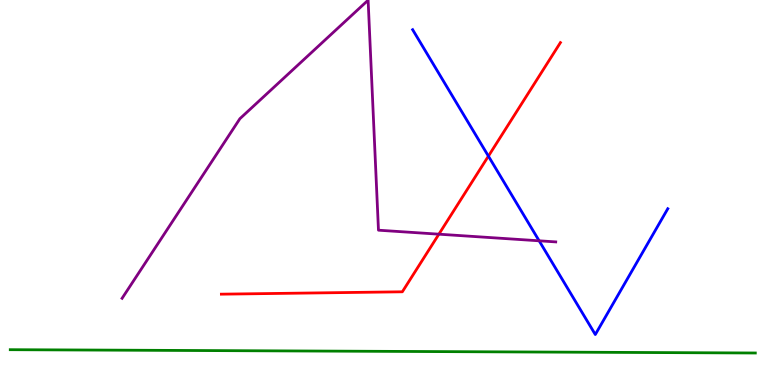[{'lines': ['blue', 'red'], 'intersections': [{'x': 6.3, 'y': 5.94}]}, {'lines': ['green', 'red'], 'intersections': []}, {'lines': ['purple', 'red'], 'intersections': [{'x': 5.66, 'y': 3.92}]}, {'lines': ['blue', 'green'], 'intersections': []}, {'lines': ['blue', 'purple'], 'intersections': [{'x': 6.96, 'y': 3.75}]}, {'lines': ['green', 'purple'], 'intersections': []}]